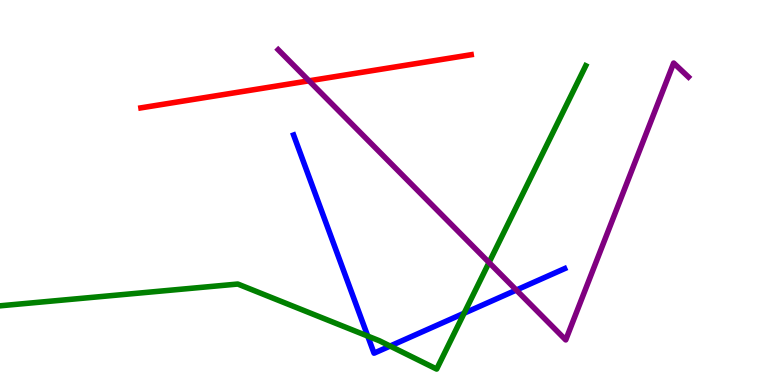[{'lines': ['blue', 'red'], 'intersections': []}, {'lines': ['green', 'red'], 'intersections': []}, {'lines': ['purple', 'red'], 'intersections': [{'x': 3.99, 'y': 7.9}]}, {'lines': ['blue', 'green'], 'intersections': [{'x': 4.74, 'y': 1.27}, {'x': 5.03, 'y': 1.01}, {'x': 5.99, 'y': 1.86}]}, {'lines': ['blue', 'purple'], 'intersections': [{'x': 6.66, 'y': 2.47}]}, {'lines': ['green', 'purple'], 'intersections': [{'x': 6.31, 'y': 3.18}]}]